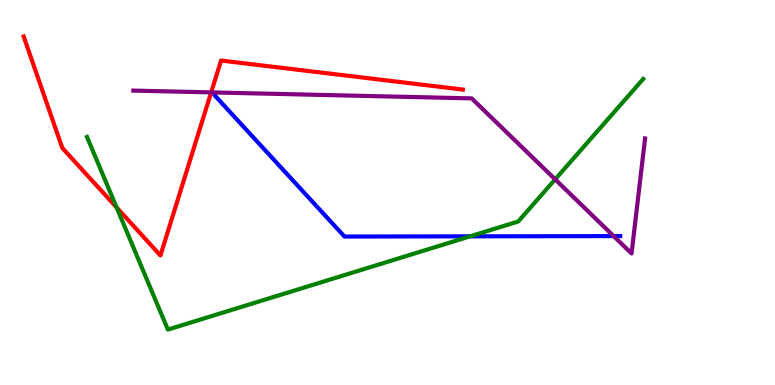[{'lines': ['blue', 'red'], 'intersections': []}, {'lines': ['green', 'red'], 'intersections': [{'x': 1.5, 'y': 4.61}]}, {'lines': ['purple', 'red'], 'intersections': [{'x': 2.72, 'y': 7.6}]}, {'lines': ['blue', 'green'], 'intersections': [{'x': 6.07, 'y': 3.86}]}, {'lines': ['blue', 'purple'], 'intersections': [{'x': 7.92, 'y': 3.87}]}, {'lines': ['green', 'purple'], 'intersections': [{'x': 7.16, 'y': 5.34}]}]